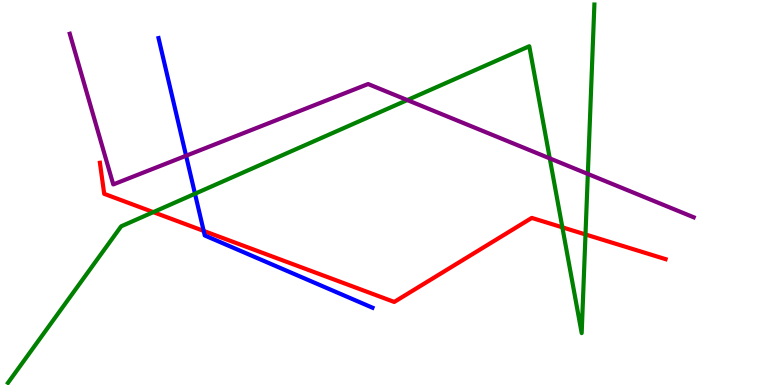[{'lines': ['blue', 'red'], 'intersections': [{'x': 2.63, 'y': 4.0}]}, {'lines': ['green', 'red'], 'intersections': [{'x': 1.98, 'y': 4.49}, {'x': 7.26, 'y': 4.1}, {'x': 7.55, 'y': 3.91}]}, {'lines': ['purple', 'red'], 'intersections': []}, {'lines': ['blue', 'green'], 'intersections': [{'x': 2.52, 'y': 4.97}]}, {'lines': ['blue', 'purple'], 'intersections': [{'x': 2.4, 'y': 5.95}]}, {'lines': ['green', 'purple'], 'intersections': [{'x': 5.26, 'y': 7.4}, {'x': 7.09, 'y': 5.89}, {'x': 7.58, 'y': 5.48}]}]